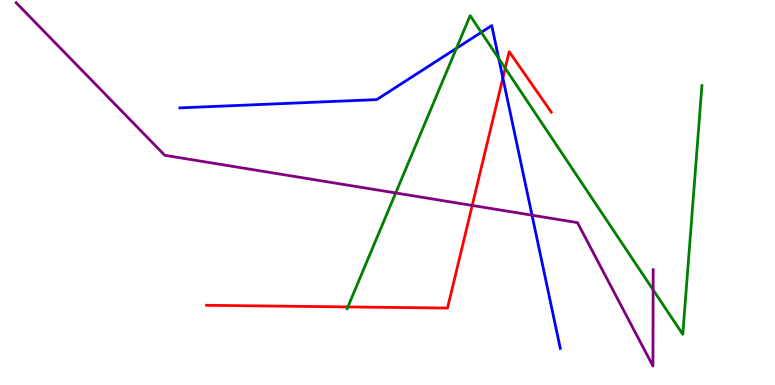[{'lines': ['blue', 'red'], 'intersections': [{'x': 6.49, 'y': 7.97}]}, {'lines': ['green', 'red'], 'intersections': [{'x': 4.49, 'y': 2.03}, {'x': 6.52, 'y': 8.23}]}, {'lines': ['purple', 'red'], 'intersections': [{'x': 6.09, 'y': 4.66}]}, {'lines': ['blue', 'green'], 'intersections': [{'x': 5.89, 'y': 8.75}, {'x': 6.21, 'y': 9.16}, {'x': 6.44, 'y': 8.48}]}, {'lines': ['blue', 'purple'], 'intersections': [{'x': 6.86, 'y': 4.41}]}, {'lines': ['green', 'purple'], 'intersections': [{'x': 5.11, 'y': 4.99}, {'x': 8.43, 'y': 2.47}]}]